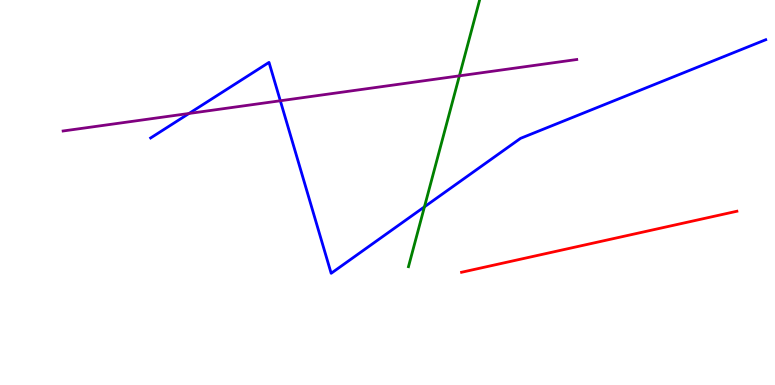[{'lines': ['blue', 'red'], 'intersections': []}, {'lines': ['green', 'red'], 'intersections': []}, {'lines': ['purple', 'red'], 'intersections': []}, {'lines': ['blue', 'green'], 'intersections': [{'x': 5.48, 'y': 4.63}]}, {'lines': ['blue', 'purple'], 'intersections': [{'x': 2.44, 'y': 7.05}, {'x': 3.62, 'y': 7.38}]}, {'lines': ['green', 'purple'], 'intersections': [{'x': 5.93, 'y': 8.03}]}]